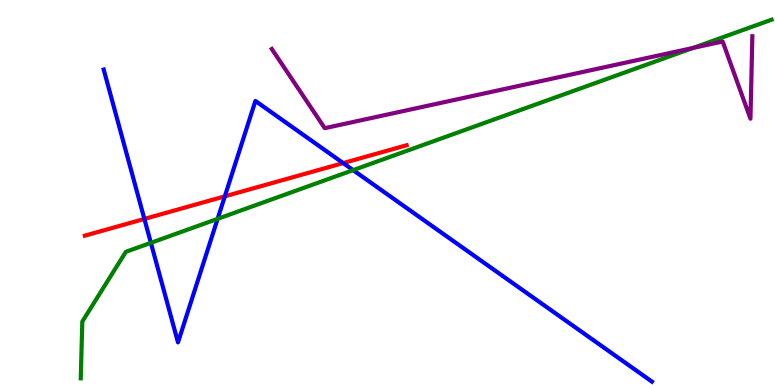[{'lines': ['blue', 'red'], 'intersections': [{'x': 1.86, 'y': 4.31}, {'x': 2.9, 'y': 4.9}, {'x': 4.43, 'y': 5.76}]}, {'lines': ['green', 'red'], 'intersections': []}, {'lines': ['purple', 'red'], 'intersections': []}, {'lines': ['blue', 'green'], 'intersections': [{'x': 1.95, 'y': 3.69}, {'x': 2.81, 'y': 4.32}, {'x': 4.56, 'y': 5.58}]}, {'lines': ['blue', 'purple'], 'intersections': []}, {'lines': ['green', 'purple'], 'intersections': [{'x': 8.94, 'y': 8.75}]}]